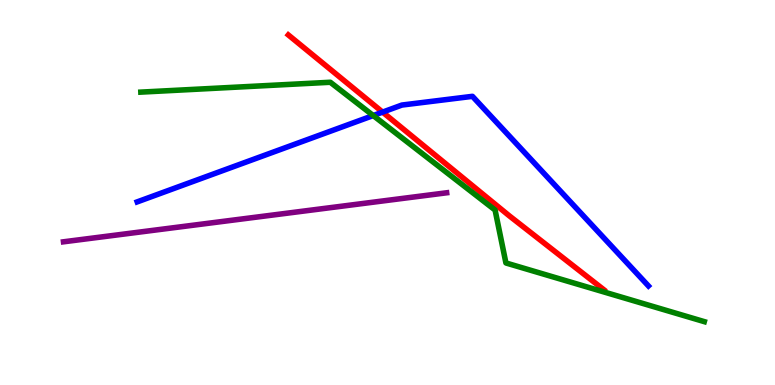[{'lines': ['blue', 'red'], 'intersections': [{'x': 4.94, 'y': 7.09}]}, {'lines': ['green', 'red'], 'intersections': []}, {'lines': ['purple', 'red'], 'intersections': []}, {'lines': ['blue', 'green'], 'intersections': [{'x': 4.82, 'y': 7.0}]}, {'lines': ['blue', 'purple'], 'intersections': []}, {'lines': ['green', 'purple'], 'intersections': []}]